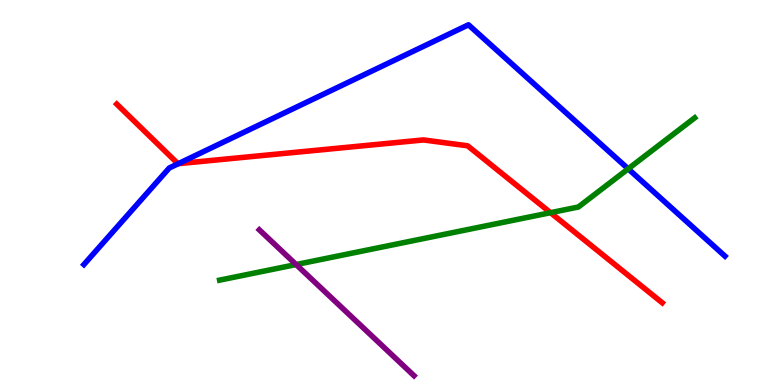[{'lines': ['blue', 'red'], 'intersections': [{'x': 2.3, 'y': 5.75}]}, {'lines': ['green', 'red'], 'intersections': [{'x': 7.1, 'y': 4.48}]}, {'lines': ['purple', 'red'], 'intersections': []}, {'lines': ['blue', 'green'], 'intersections': [{'x': 8.11, 'y': 5.61}]}, {'lines': ['blue', 'purple'], 'intersections': []}, {'lines': ['green', 'purple'], 'intersections': [{'x': 3.82, 'y': 3.13}]}]